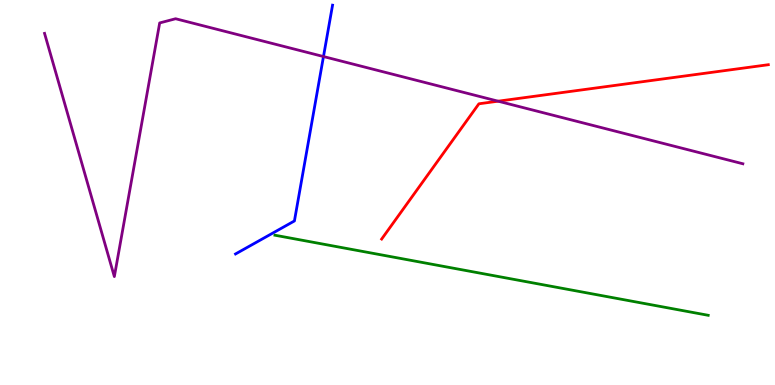[{'lines': ['blue', 'red'], 'intersections': []}, {'lines': ['green', 'red'], 'intersections': []}, {'lines': ['purple', 'red'], 'intersections': [{'x': 6.43, 'y': 7.37}]}, {'lines': ['blue', 'green'], 'intersections': []}, {'lines': ['blue', 'purple'], 'intersections': [{'x': 4.17, 'y': 8.53}]}, {'lines': ['green', 'purple'], 'intersections': []}]